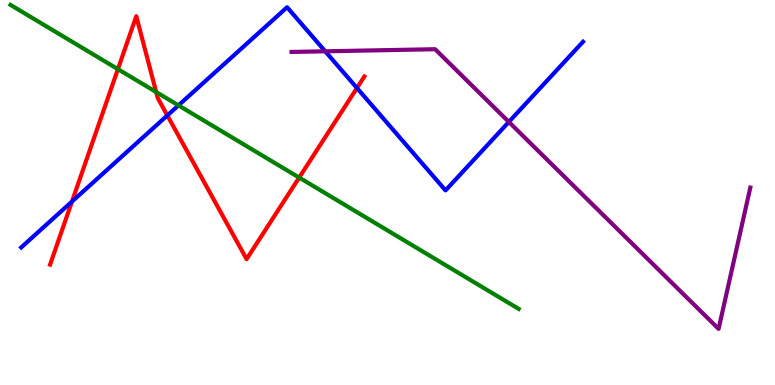[{'lines': ['blue', 'red'], 'intersections': [{'x': 0.929, 'y': 4.76}, {'x': 2.16, 'y': 7.0}, {'x': 4.61, 'y': 7.71}]}, {'lines': ['green', 'red'], 'intersections': [{'x': 1.52, 'y': 8.2}, {'x': 2.02, 'y': 7.61}, {'x': 3.86, 'y': 5.39}]}, {'lines': ['purple', 'red'], 'intersections': []}, {'lines': ['blue', 'green'], 'intersections': [{'x': 2.3, 'y': 7.26}]}, {'lines': ['blue', 'purple'], 'intersections': [{'x': 4.2, 'y': 8.67}, {'x': 6.57, 'y': 6.83}]}, {'lines': ['green', 'purple'], 'intersections': []}]